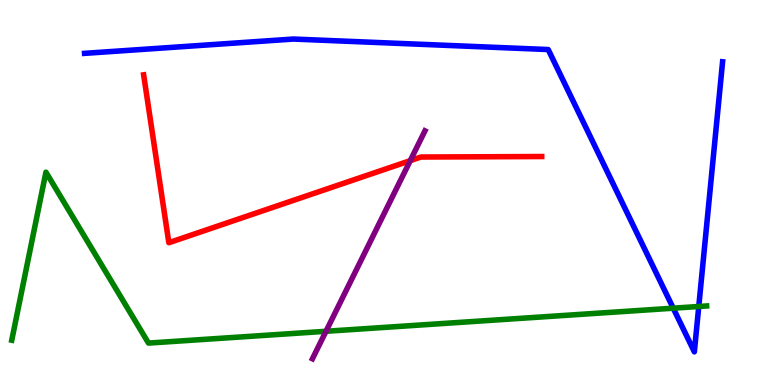[{'lines': ['blue', 'red'], 'intersections': []}, {'lines': ['green', 'red'], 'intersections': []}, {'lines': ['purple', 'red'], 'intersections': [{'x': 5.29, 'y': 5.83}]}, {'lines': ['blue', 'green'], 'intersections': [{'x': 8.69, 'y': 2.0}, {'x': 9.02, 'y': 2.04}]}, {'lines': ['blue', 'purple'], 'intersections': []}, {'lines': ['green', 'purple'], 'intersections': [{'x': 4.21, 'y': 1.4}]}]